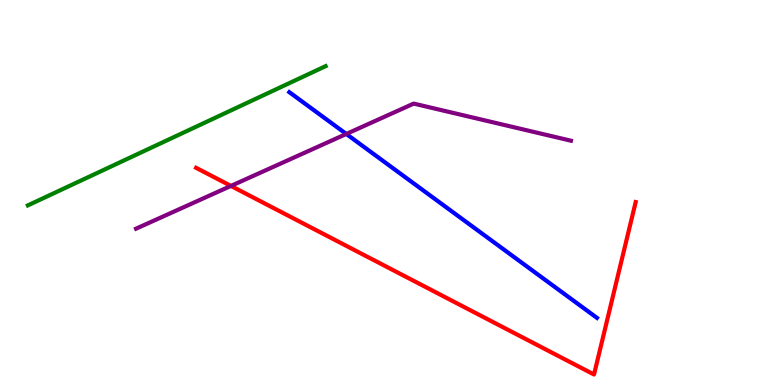[{'lines': ['blue', 'red'], 'intersections': []}, {'lines': ['green', 'red'], 'intersections': []}, {'lines': ['purple', 'red'], 'intersections': [{'x': 2.98, 'y': 5.17}]}, {'lines': ['blue', 'green'], 'intersections': []}, {'lines': ['blue', 'purple'], 'intersections': [{'x': 4.47, 'y': 6.52}]}, {'lines': ['green', 'purple'], 'intersections': []}]